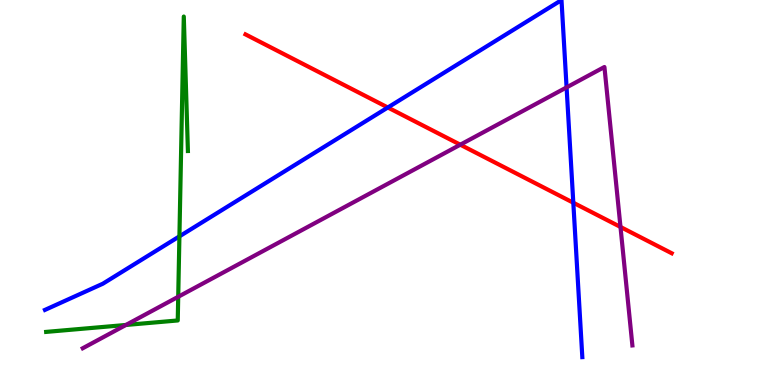[{'lines': ['blue', 'red'], 'intersections': [{'x': 5.0, 'y': 7.21}, {'x': 7.4, 'y': 4.73}]}, {'lines': ['green', 'red'], 'intersections': []}, {'lines': ['purple', 'red'], 'intersections': [{'x': 5.94, 'y': 6.24}, {'x': 8.01, 'y': 4.11}]}, {'lines': ['blue', 'green'], 'intersections': [{'x': 2.32, 'y': 3.86}]}, {'lines': ['blue', 'purple'], 'intersections': [{'x': 7.31, 'y': 7.73}]}, {'lines': ['green', 'purple'], 'intersections': [{'x': 1.62, 'y': 1.56}, {'x': 2.3, 'y': 2.29}]}]